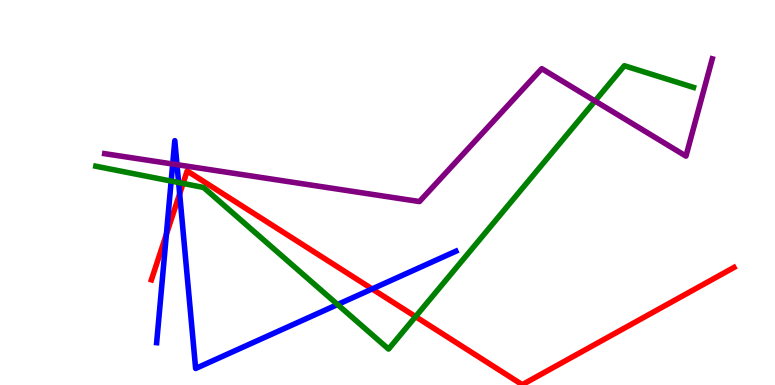[{'lines': ['blue', 'red'], 'intersections': [{'x': 2.15, 'y': 3.92}, {'x': 2.32, 'y': 4.97}, {'x': 4.8, 'y': 2.49}]}, {'lines': ['green', 'red'], 'intersections': [{'x': 2.36, 'y': 5.24}, {'x': 5.36, 'y': 1.78}]}, {'lines': ['purple', 'red'], 'intersections': []}, {'lines': ['blue', 'green'], 'intersections': [{'x': 2.21, 'y': 5.3}, {'x': 2.3, 'y': 5.26}, {'x': 4.36, 'y': 2.09}]}, {'lines': ['blue', 'purple'], 'intersections': [{'x': 2.23, 'y': 5.74}, {'x': 2.28, 'y': 5.72}]}, {'lines': ['green', 'purple'], 'intersections': [{'x': 7.68, 'y': 7.38}]}]